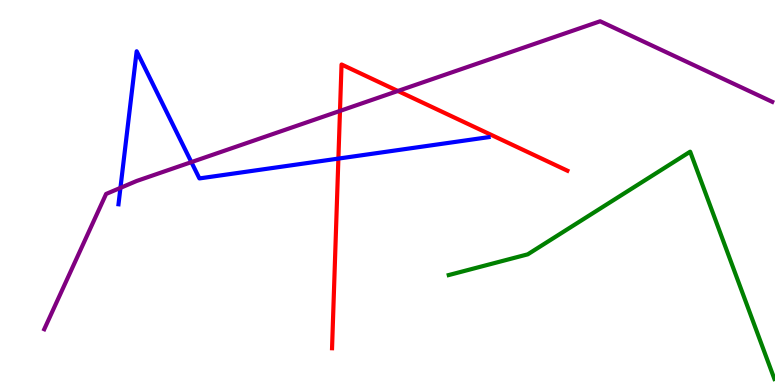[{'lines': ['blue', 'red'], 'intersections': [{'x': 4.37, 'y': 5.88}]}, {'lines': ['green', 'red'], 'intersections': []}, {'lines': ['purple', 'red'], 'intersections': [{'x': 4.39, 'y': 7.12}, {'x': 5.13, 'y': 7.64}]}, {'lines': ['blue', 'green'], 'intersections': []}, {'lines': ['blue', 'purple'], 'intersections': [{'x': 1.55, 'y': 5.12}, {'x': 2.47, 'y': 5.79}]}, {'lines': ['green', 'purple'], 'intersections': []}]